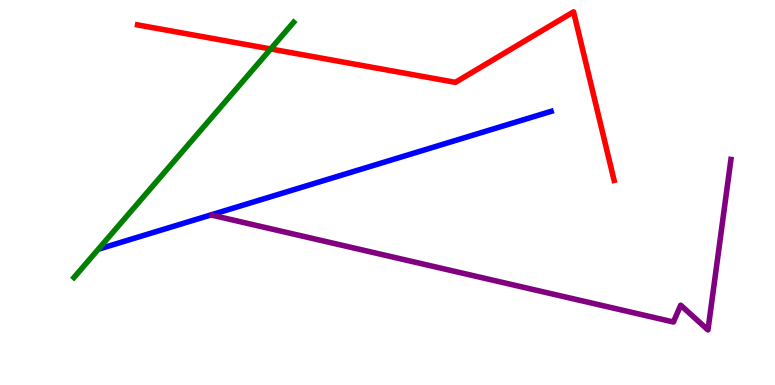[{'lines': ['blue', 'red'], 'intersections': []}, {'lines': ['green', 'red'], 'intersections': [{'x': 3.49, 'y': 8.73}]}, {'lines': ['purple', 'red'], 'intersections': []}, {'lines': ['blue', 'green'], 'intersections': []}, {'lines': ['blue', 'purple'], 'intersections': []}, {'lines': ['green', 'purple'], 'intersections': []}]